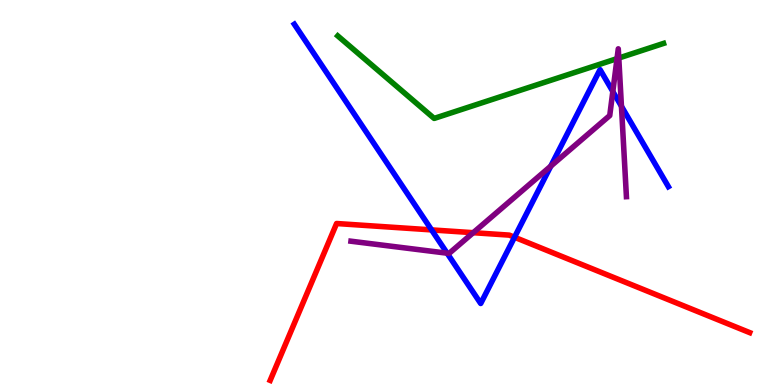[{'lines': ['blue', 'red'], 'intersections': [{'x': 5.57, 'y': 4.03}, {'x': 6.64, 'y': 3.84}]}, {'lines': ['green', 'red'], 'intersections': []}, {'lines': ['purple', 'red'], 'intersections': [{'x': 6.11, 'y': 3.96}]}, {'lines': ['blue', 'green'], 'intersections': []}, {'lines': ['blue', 'purple'], 'intersections': [{'x': 5.77, 'y': 3.42}, {'x': 7.11, 'y': 5.68}, {'x': 7.91, 'y': 7.62}, {'x': 8.02, 'y': 7.24}]}, {'lines': ['green', 'purple'], 'intersections': [{'x': 7.96, 'y': 8.48}, {'x': 7.98, 'y': 8.49}]}]